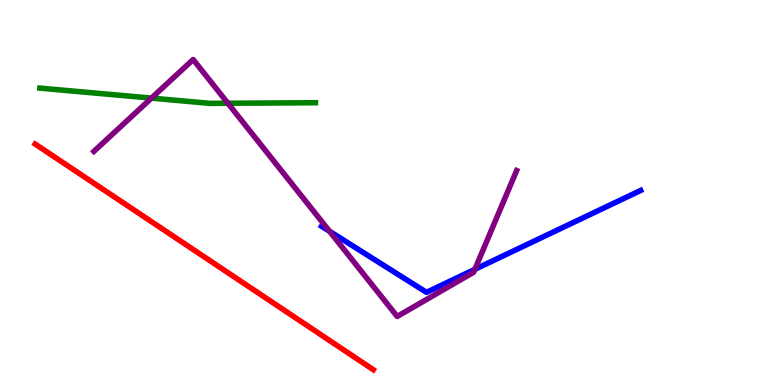[{'lines': ['blue', 'red'], 'intersections': []}, {'lines': ['green', 'red'], 'intersections': []}, {'lines': ['purple', 'red'], 'intersections': []}, {'lines': ['blue', 'green'], 'intersections': []}, {'lines': ['blue', 'purple'], 'intersections': [{'x': 4.25, 'y': 3.99}, {'x': 6.13, 'y': 3.0}]}, {'lines': ['green', 'purple'], 'intersections': [{'x': 1.95, 'y': 7.45}, {'x': 2.94, 'y': 7.32}]}]